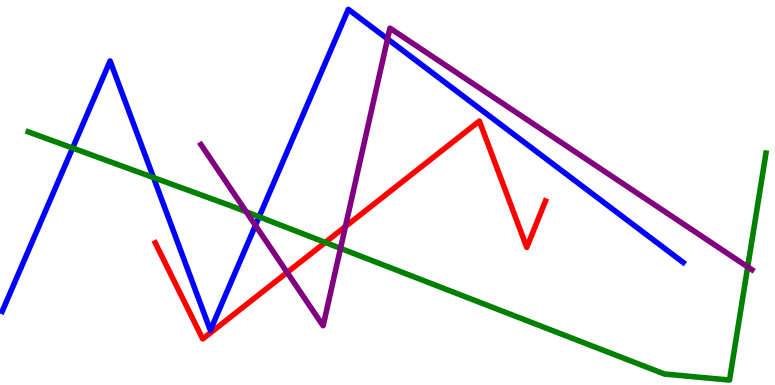[{'lines': ['blue', 'red'], 'intersections': []}, {'lines': ['green', 'red'], 'intersections': [{'x': 4.2, 'y': 3.7}]}, {'lines': ['purple', 'red'], 'intersections': [{'x': 3.71, 'y': 2.92}, {'x': 4.46, 'y': 4.11}]}, {'lines': ['blue', 'green'], 'intersections': [{'x': 0.937, 'y': 6.15}, {'x': 1.98, 'y': 5.39}, {'x': 3.34, 'y': 4.37}]}, {'lines': ['blue', 'purple'], 'intersections': [{'x': 3.3, 'y': 4.15}, {'x': 5.0, 'y': 8.99}]}, {'lines': ['green', 'purple'], 'intersections': [{'x': 3.18, 'y': 4.5}, {'x': 4.39, 'y': 3.55}, {'x': 9.65, 'y': 3.07}]}]